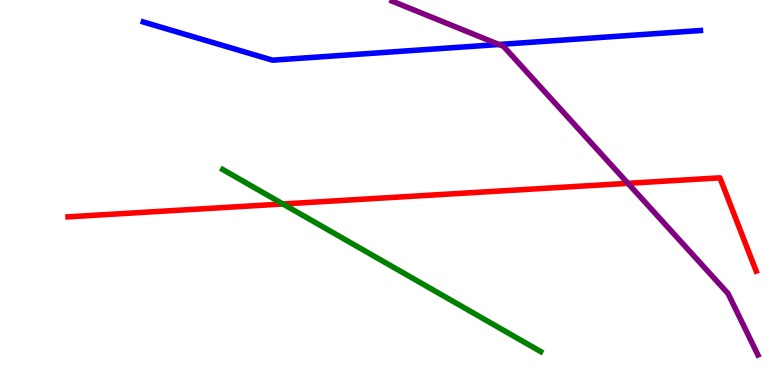[{'lines': ['blue', 'red'], 'intersections': []}, {'lines': ['green', 'red'], 'intersections': [{'x': 3.65, 'y': 4.7}]}, {'lines': ['purple', 'red'], 'intersections': [{'x': 8.1, 'y': 5.24}]}, {'lines': ['blue', 'green'], 'intersections': []}, {'lines': ['blue', 'purple'], 'intersections': [{'x': 6.44, 'y': 8.84}]}, {'lines': ['green', 'purple'], 'intersections': []}]